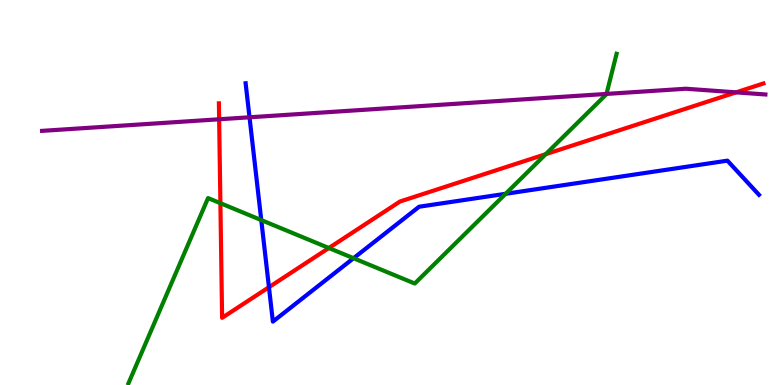[{'lines': ['blue', 'red'], 'intersections': [{'x': 3.47, 'y': 2.54}]}, {'lines': ['green', 'red'], 'intersections': [{'x': 2.84, 'y': 4.72}, {'x': 4.24, 'y': 3.56}, {'x': 7.04, 'y': 6.0}]}, {'lines': ['purple', 'red'], 'intersections': [{'x': 2.83, 'y': 6.9}, {'x': 9.5, 'y': 7.6}]}, {'lines': ['blue', 'green'], 'intersections': [{'x': 3.37, 'y': 4.28}, {'x': 4.56, 'y': 3.29}, {'x': 6.52, 'y': 4.97}]}, {'lines': ['blue', 'purple'], 'intersections': [{'x': 3.22, 'y': 6.95}]}, {'lines': ['green', 'purple'], 'intersections': [{'x': 7.83, 'y': 7.56}]}]